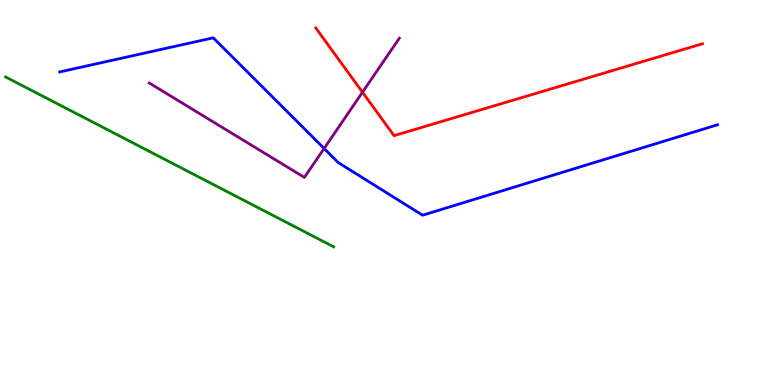[{'lines': ['blue', 'red'], 'intersections': []}, {'lines': ['green', 'red'], 'intersections': []}, {'lines': ['purple', 'red'], 'intersections': [{'x': 4.68, 'y': 7.6}]}, {'lines': ['blue', 'green'], 'intersections': []}, {'lines': ['blue', 'purple'], 'intersections': [{'x': 4.18, 'y': 6.14}]}, {'lines': ['green', 'purple'], 'intersections': []}]